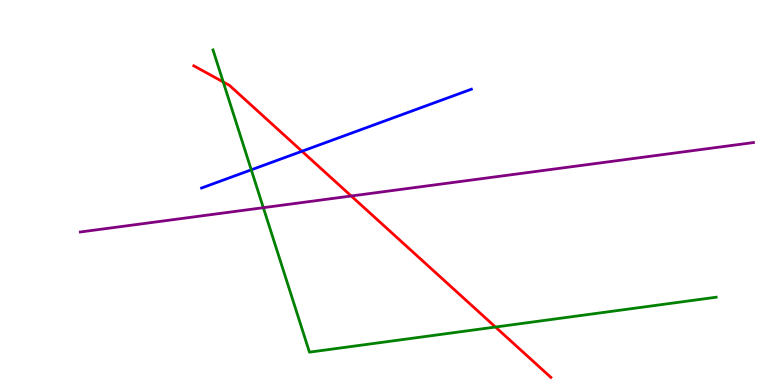[{'lines': ['blue', 'red'], 'intersections': [{'x': 3.9, 'y': 6.07}]}, {'lines': ['green', 'red'], 'intersections': [{'x': 2.88, 'y': 7.87}, {'x': 6.39, 'y': 1.51}]}, {'lines': ['purple', 'red'], 'intersections': [{'x': 4.53, 'y': 4.91}]}, {'lines': ['blue', 'green'], 'intersections': [{'x': 3.24, 'y': 5.59}]}, {'lines': ['blue', 'purple'], 'intersections': []}, {'lines': ['green', 'purple'], 'intersections': [{'x': 3.4, 'y': 4.61}]}]